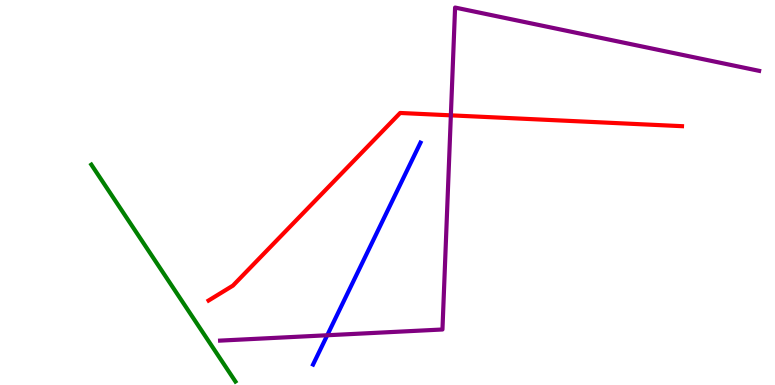[{'lines': ['blue', 'red'], 'intersections': []}, {'lines': ['green', 'red'], 'intersections': []}, {'lines': ['purple', 'red'], 'intersections': [{'x': 5.82, 'y': 7.0}]}, {'lines': ['blue', 'green'], 'intersections': []}, {'lines': ['blue', 'purple'], 'intersections': [{'x': 4.22, 'y': 1.29}]}, {'lines': ['green', 'purple'], 'intersections': []}]